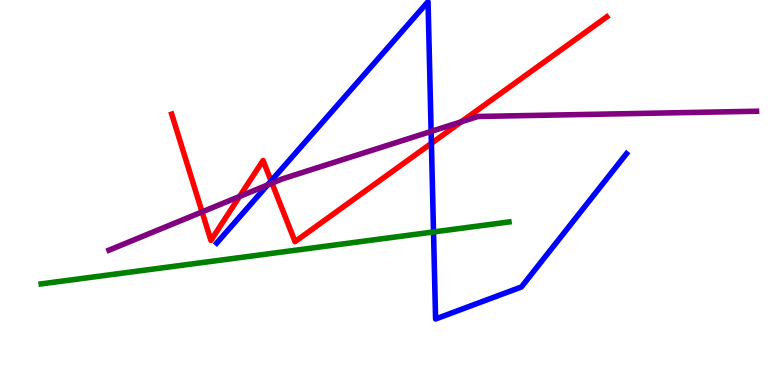[{'lines': ['blue', 'red'], 'intersections': [{'x': 3.5, 'y': 5.3}, {'x': 5.57, 'y': 6.28}]}, {'lines': ['green', 'red'], 'intersections': []}, {'lines': ['purple', 'red'], 'intersections': [{'x': 2.61, 'y': 4.5}, {'x': 3.09, 'y': 4.9}, {'x': 3.51, 'y': 5.24}, {'x': 5.95, 'y': 6.84}]}, {'lines': ['blue', 'green'], 'intersections': [{'x': 5.59, 'y': 3.98}]}, {'lines': ['blue', 'purple'], 'intersections': [{'x': 3.45, 'y': 5.2}, {'x': 5.56, 'y': 6.59}]}, {'lines': ['green', 'purple'], 'intersections': []}]